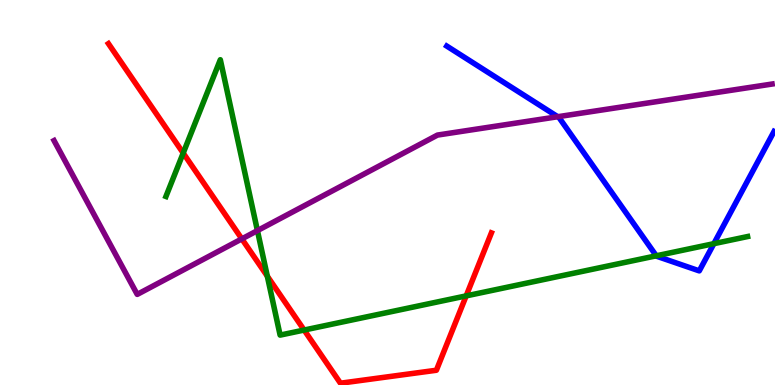[{'lines': ['blue', 'red'], 'intersections': []}, {'lines': ['green', 'red'], 'intersections': [{'x': 2.36, 'y': 6.02}, {'x': 3.45, 'y': 2.83}, {'x': 3.92, 'y': 1.43}, {'x': 6.02, 'y': 2.31}]}, {'lines': ['purple', 'red'], 'intersections': [{'x': 3.12, 'y': 3.8}]}, {'lines': ['blue', 'green'], 'intersections': [{'x': 8.47, 'y': 3.36}, {'x': 9.21, 'y': 3.67}]}, {'lines': ['blue', 'purple'], 'intersections': [{'x': 7.2, 'y': 6.97}]}, {'lines': ['green', 'purple'], 'intersections': [{'x': 3.32, 'y': 4.01}]}]